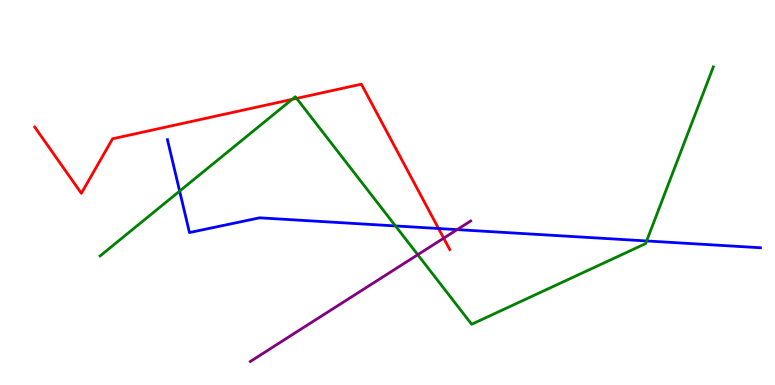[{'lines': ['blue', 'red'], 'intersections': [{'x': 5.66, 'y': 4.06}]}, {'lines': ['green', 'red'], 'intersections': [{'x': 3.77, 'y': 7.42}, {'x': 3.83, 'y': 7.44}]}, {'lines': ['purple', 'red'], 'intersections': [{'x': 5.73, 'y': 3.81}]}, {'lines': ['blue', 'green'], 'intersections': [{'x': 2.32, 'y': 5.04}, {'x': 5.1, 'y': 4.13}, {'x': 8.34, 'y': 3.74}]}, {'lines': ['blue', 'purple'], 'intersections': [{'x': 5.9, 'y': 4.04}]}, {'lines': ['green', 'purple'], 'intersections': [{'x': 5.39, 'y': 3.38}]}]